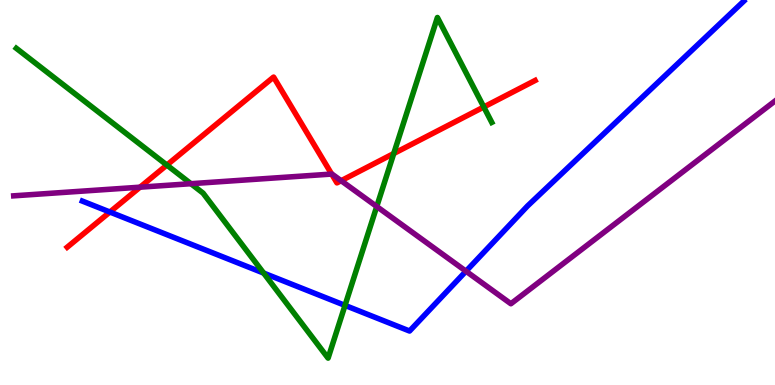[{'lines': ['blue', 'red'], 'intersections': [{'x': 1.42, 'y': 4.49}]}, {'lines': ['green', 'red'], 'intersections': [{'x': 2.15, 'y': 5.71}, {'x': 5.08, 'y': 6.01}, {'x': 6.24, 'y': 7.22}]}, {'lines': ['purple', 'red'], 'intersections': [{'x': 1.81, 'y': 5.14}, {'x': 4.28, 'y': 5.48}, {'x': 4.4, 'y': 5.31}]}, {'lines': ['blue', 'green'], 'intersections': [{'x': 3.4, 'y': 2.91}, {'x': 4.45, 'y': 2.07}]}, {'lines': ['blue', 'purple'], 'intersections': [{'x': 6.01, 'y': 2.96}]}, {'lines': ['green', 'purple'], 'intersections': [{'x': 2.46, 'y': 5.23}, {'x': 4.86, 'y': 4.64}]}]